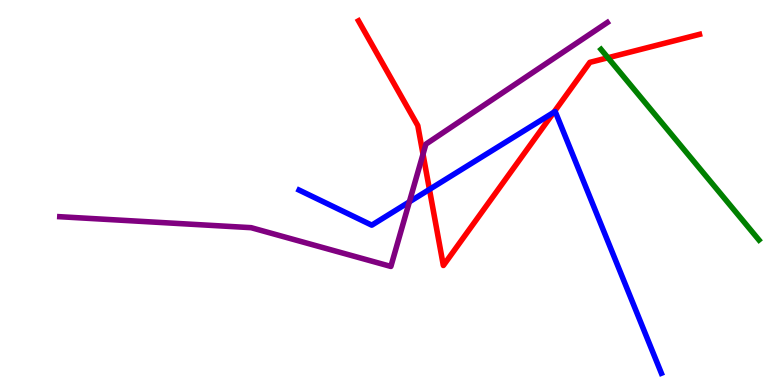[{'lines': ['blue', 'red'], 'intersections': [{'x': 5.54, 'y': 5.08}, {'x': 7.15, 'y': 7.08}]}, {'lines': ['green', 'red'], 'intersections': [{'x': 7.84, 'y': 8.5}]}, {'lines': ['purple', 'red'], 'intersections': [{'x': 5.46, 'y': 6.0}]}, {'lines': ['blue', 'green'], 'intersections': []}, {'lines': ['blue', 'purple'], 'intersections': [{'x': 5.28, 'y': 4.76}]}, {'lines': ['green', 'purple'], 'intersections': []}]